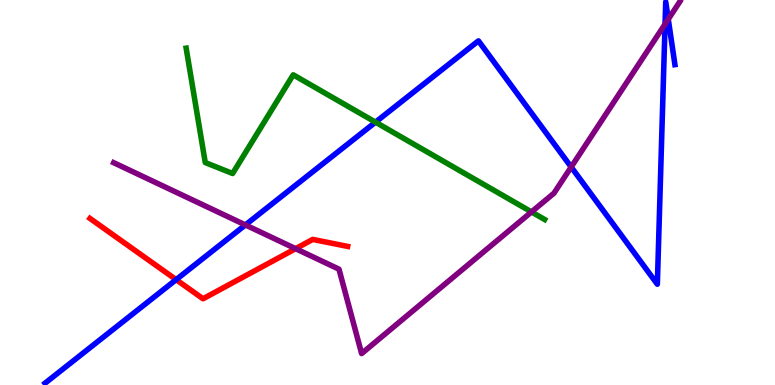[{'lines': ['blue', 'red'], 'intersections': [{'x': 2.27, 'y': 2.74}]}, {'lines': ['green', 'red'], 'intersections': []}, {'lines': ['purple', 'red'], 'intersections': [{'x': 3.81, 'y': 3.54}]}, {'lines': ['blue', 'green'], 'intersections': [{'x': 4.85, 'y': 6.83}]}, {'lines': ['blue', 'purple'], 'intersections': [{'x': 3.17, 'y': 4.16}, {'x': 7.37, 'y': 5.66}, {'x': 8.58, 'y': 9.37}, {'x': 8.62, 'y': 9.5}]}, {'lines': ['green', 'purple'], 'intersections': [{'x': 6.86, 'y': 4.5}]}]